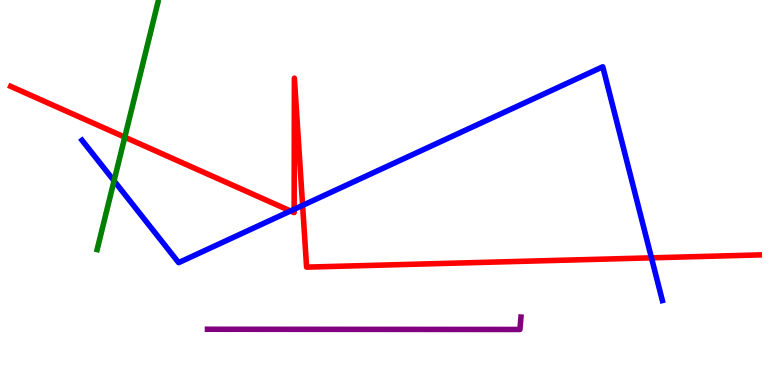[{'lines': ['blue', 'red'], 'intersections': [{'x': 3.75, 'y': 4.52}, {'x': 3.8, 'y': 4.56}, {'x': 3.9, 'y': 4.67}, {'x': 8.41, 'y': 3.3}]}, {'lines': ['green', 'red'], 'intersections': [{'x': 1.61, 'y': 6.44}]}, {'lines': ['purple', 'red'], 'intersections': []}, {'lines': ['blue', 'green'], 'intersections': [{'x': 1.47, 'y': 5.3}]}, {'lines': ['blue', 'purple'], 'intersections': []}, {'lines': ['green', 'purple'], 'intersections': []}]